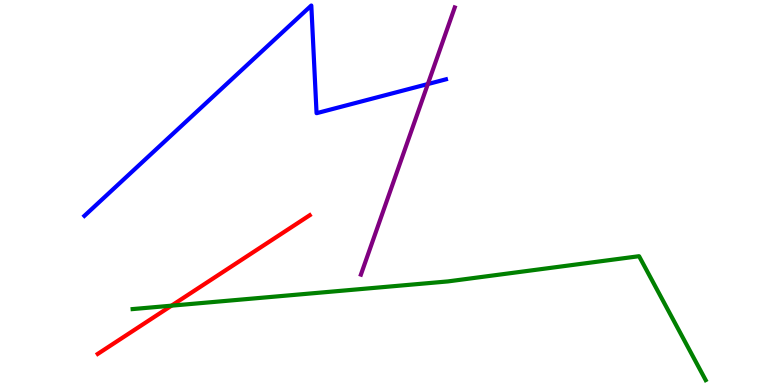[{'lines': ['blue', 'red'], 'intersections': []}, {'lines': ['green', 'red'], 'intersections': [{'x': 2.21, 'y': 2.06}]}, {'lines': ['purple', 'red'], 'intersections': []}, {'lines': ['blue', 'green'], 'intersections': []}, {'lines': ['blue', 'purple'], 'intersections': [{'x': 5.52, 'y': 7.82}]}, {'lines': ['green', 'purple'], 'intersections': []}]